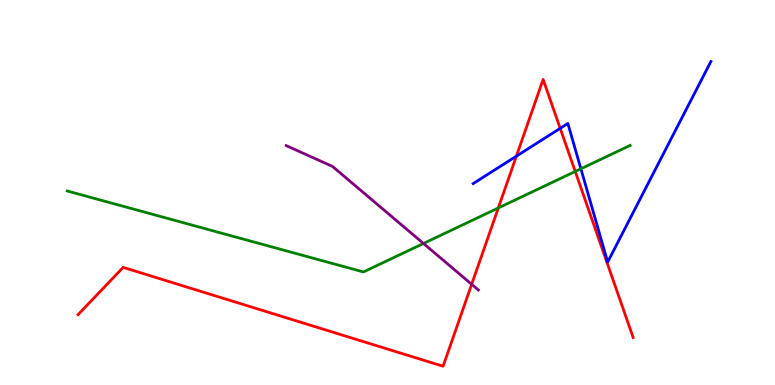[{'lines': ['blue', 'red'], 'intersections': [{'x': 6.66, 'y': 5.94}, {'x': 7.23, 'y': 6.67}]}, {'lines': ['green', 'red'], 'intersections': [{'x': 6.43, 'y': 4.6}, {'x': 7.42, 'y': 5.55}]}, {'lines': ['purple', 'red'], 'intersections': [{'x': 6.09, 'y': 2.62}]}, {'lines': ['blue', 'green'], 'intersections': [{'x': 7.5, 'y': 5.62}]}, {'lines': ['blue', 'purple'], 'intersections': []}, {'lines': ['green', 'purple'], 'intersections': [{'x': 5.46, 'y': 3.68}]}]